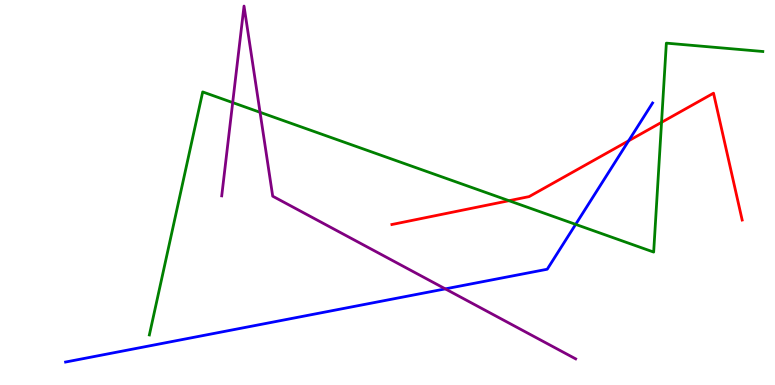[{'lines': ['blue', 'red'], 'intersections': [{'x': 8.11, 'y': 6.34}]}, {'lines': ['green', 'red'], 'intersections': [{'x': 6.57, 'y': 4.79}, {'x': 8.54, 'y': 6.82}]}, {'lines': ['purple', 'red'], 'intersections': []}, {'lines': ['blue', 'green'], 'intersections': [{'x': 7.43, 'y': 4.17}]}, {'lines': ['blue', 'purple'], 'intersections': [{'x': 5.75, 'y': 2.5}]}, {'lines': ['green', 'purple'], 'intersections': [{'x': 3.0, 'y': 7.34}, {'x': 3.36, 'y': 7.08}]}]